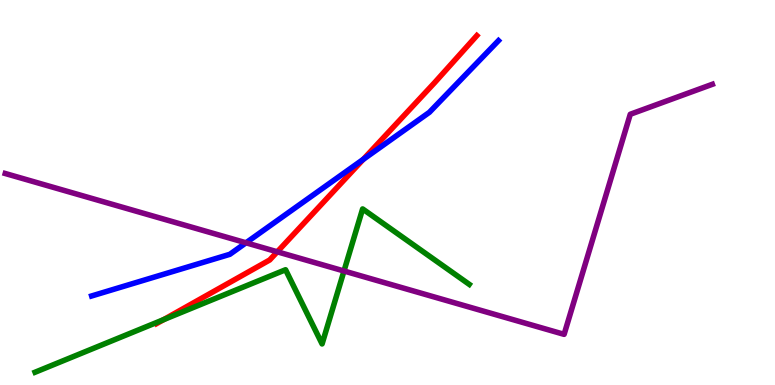[{'lines': ['blue', 'red'], 'intersections': [{'x': 4.69, 'y': 5.86}]}, {'lines': ['green', 'red'], 'intersections': [{'x': 2.11, 'y': 1.7}]}, {'lines': ['purple', 'red'], 'intersections': [{'x': 3.58, 'y': 3.46}]}, {'lines': ['blue', 'green'], 'intersections': []}, {'lines': ['blue', 'purple'], 'intersections': [{'x': 3.17, 'y': 3.69}]}, {'lines': ['green', 'purple'], 'intersections': [{'x': 4.44, 'y': 2.96}]}]